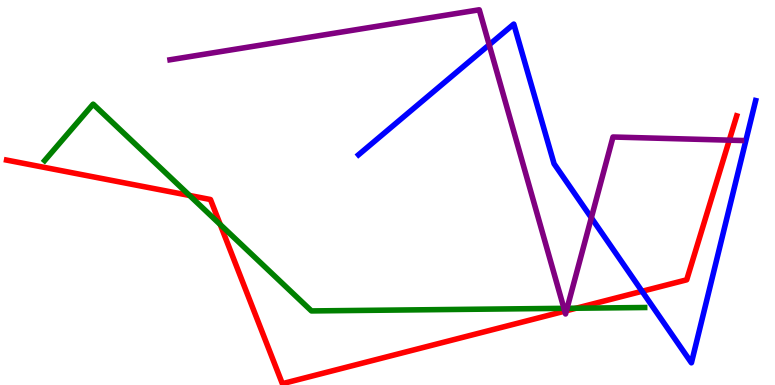[{'lines': ['blue', 'red'], 'intersections': [{'x': 8.28, 'y': 2.43}]}, {'lines': ['green', 'red'], 'intersections': [{'x': 2.45, 'y': 4.92}, {'x': 2.84, 'y': 4.17}, {'x': 7.43, 'y': 1.99}]}, {'lines': ['purple', 'red'], 'intersections': [{'x': 7.29, 'y': 1.92}, {'x': 7.31, 'y': 1.93}, {'x': 9.41, 'y': 6.36}]}, {'lines': ['blue', 'green'], 'intersections': []}, {'lines': ['blue', 'purple'], 'intersections': [{'x': 6.31, 'y': 8.84}, {'x': 7.63, 'y': 4.34}]}, {'lines': ['green', 'purple'], 'intersections': [{'x': 7.28, 'y': 1.99}, {'x': 7.32, 'y': 1.99}]}]